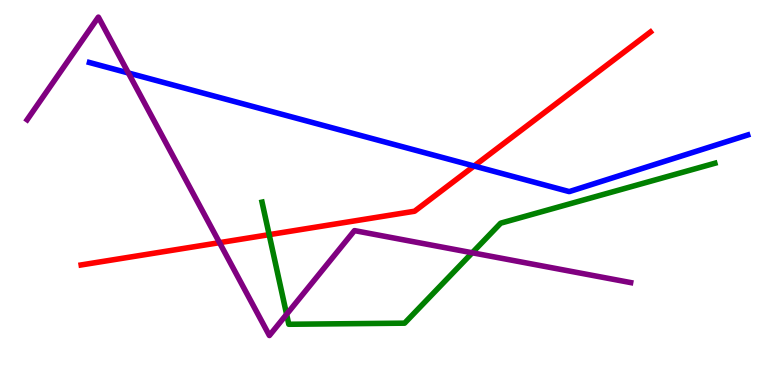[{'lines': ['blue', 'red'], 'intersections': [{'x': 6.12, 'y': 5.69}]}, {'lines': ['green', 'red'], 'intersections': [{'x': 3.47, 'y': 3.9}]}, {'lines': ['purple', 'red'], 'intersections': [{'x': 2.83, 'y': 3.7}]}, {'lines': ['blue', 'green'], 'intersections': []}, {'lines': ['blue', 'purple'], 'intersections': [{'x': 1.66, 'y': 8.1}]}, {'lines': ['green', 'purple'], 'intersections': [{'x': 3.7, 'y': 1.84}, {'x': 6.09, 'y': 3.43}]}]